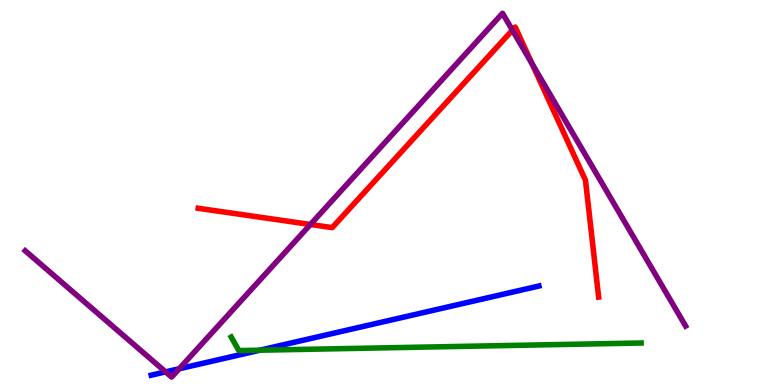[{'lines': ['blue', 'red'], 'intersections': []}, {'lines': ['green', 'red'], 'intersections': []}, {'lines': ['purple', 'red'], 'intersections': [{'x': 4.01, 'y': 4.17}, {'x': 6.61, 'y': 9.22}, {'x': 6.87, 'y': 8.34}]}, {'lines': ['blue', 'green'], 'intersections': [{'x': 3.35, 'y': 0.904}]}, {'lines': ['blue', 'purple'], 'intersections': [{'x': 2.14, 'y': 0.341}, {'x': 2.31, 'y': 0.422}]}, {'lines': ['green', 'purple'], 'intersections': []}]